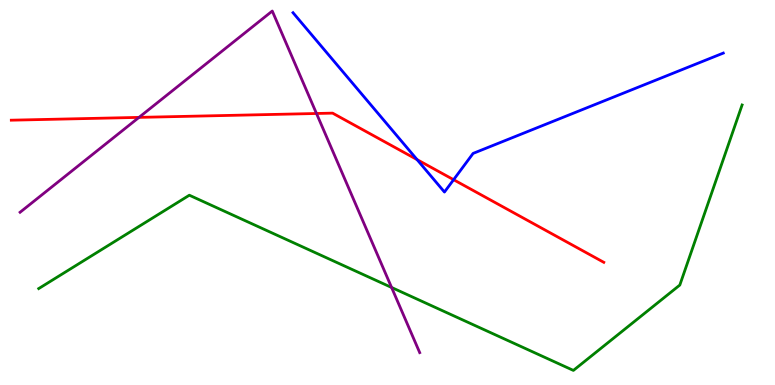[{'lines': ['blue', 'red'], 'intersections': [{'x': 5.38, 'y': 5.85}, {'x': 5.85, 'y': 5.33}]}, {'lines': ['green', 'red'], 'intersections': []}, {'lines': ['purple', 'red'], 'intersections': [{'x': 1.79, 'y': 6.95}, {'x': 4.08, 'y': 7.05}]}, {'lines': ['blue', 'green'], 'intersections': []}, {'lines': ['blue', 'purple'], 'intersections': []}, {'lines': ['green', 'purple'], 'intersections': [{'x': 5.05, 'y': 2.53}]}]